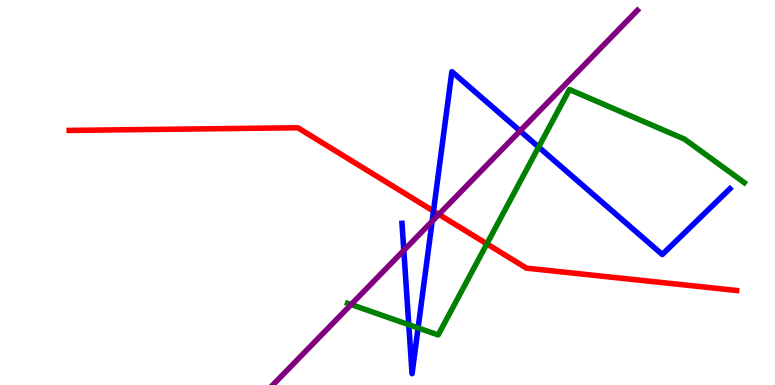[{'lines': ['blue', 'red'], 'intersections': [{'x': 5.59, 'y': 4.52}]}, {'lines': ['green', 'red'], 'intersections': [{'x': 6.28, 'y': 3.67}]}, {'lines': ['purple', 'red'], 'intersections': [{'x': 5.66, 'y': 4.43}]}, {'lines': ['blue', 'green'], 'intersections': [{'x': 5.27, 'y': 1.57}, {'x': 5.39, 'y': 1.48}, {'x': 6.95, 'y': 6.18}]}, {'lines': ['blue', 'purple'], 'intersections': [{'x': 5.21, 'y': 3.5}, {'x': 5.58, 'y': 4.25}, {'x': 6.71, 'y': 6.6}]}, {'lines': ['green', 'purple'], 'intersections': [{'x': 4.53, 'y': 2.09}]}]